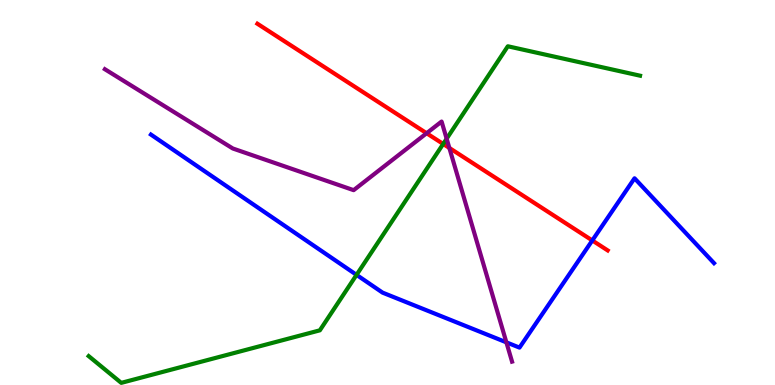[{'lines': ['blue', 'red'], 'intersections': [{'x': 7.64, 'y': 3.75}]}, {'lines': ['green', 'red'], 'intersections': [{'x': 5.72, 'y': 6.26}]}, {'lines': ['purple', 'red'], 'intersections': [{'x': 5.5, 'y': 6.54}, {'x': 5.8, 'y': 6.16}]}, {'lines': ['blue', 'green'], 'intersections': [{'x': 4.6, 'y': 2.86}]}, {'lines': ['blue', 'purple'], 'intersections': [{'x': 6.53, 'y': 1.11}]}, {'lines': ['green', 'purple'], 'intersections': [{'x': 5.76, 'y': 6.4}]}]